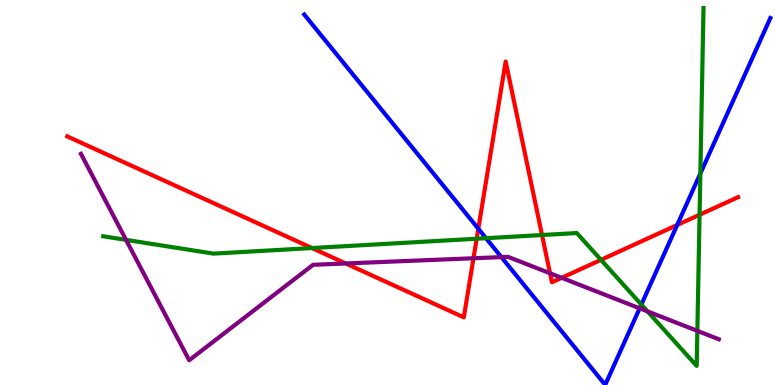[{'lines': ['blue', 'red'], 'intersections': [{'x': 6.17, 'y': 4.06}, {'x': 8.74, 'y': 4.16}]}, {'lines': ['green', 'red'], 'intersections': [{'x': 4.03, 'y': 3.56}, {'x': 6.15, 'y': 3.8}, {'x': 6.99, 'y': 3.9}, {'x': 7.75, 'y': 3.25}, {'x': 9.03, 'y': 4.42}]}, {'lines': ['purple', 'red'], 'intersections': [{'x': 4.46, 'y': 3.16}, {'x': 6.11, 'y': 3.29}, {'x': 7.1, 'y': 2.9}, {'x': 7.25, 'y': 2.78}]}, {'lines': ['blue', 'green'], 'intersections': [{'x': 6.27, 'y': 3.81}, {'x': 8.28, 'y': 2.09}, {'x': 9.04, 'y': 5.49}]}, {'lines': ['blue', 'purple'], 'intersections': [{'x': 6.47, 'y': 3.32}, {'x': 8.25, 'y': 1.99}]}, {'lines': ['green', 'purple'], 'intersections': [{'x': 1.63, 'y': 3.77}, {'x': 8.35, 'y': 1.91}, {'x': 9.0, 'y': 1.41}]}]